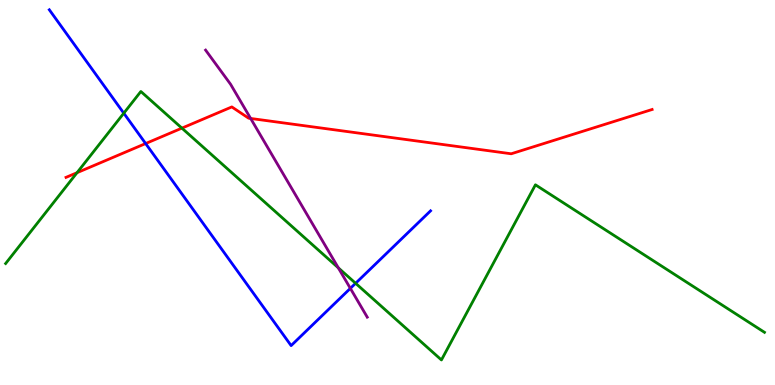[{'lines': ['blue', 'red'], 'intersections': [{'x': 1.88, 'y': 6.27}]}, {'lines': ['green', 'red'], 'intersections': [{'x': 0.994, 'y': 5.51}, {'x': 2.35, 'y': 6.67}]}, {'lines': ['purple', 'red'], 'intersections': [{'x': 3.23, 'y': 6.92}]}, {'lines': ['blue', 'green'], 'intersections': [{'x': 1.6, 'y': 7.06}, {'x': 4.59, 'y': 2.64}]}, {'lines': ['blue', 'purple'], 'intersections': [{'x': 4.52, 'y': 2.51}]}, {'lines': ['green', 'purple'], 'intersections': [{'x': 4.37, 'y': 3.04}]}]